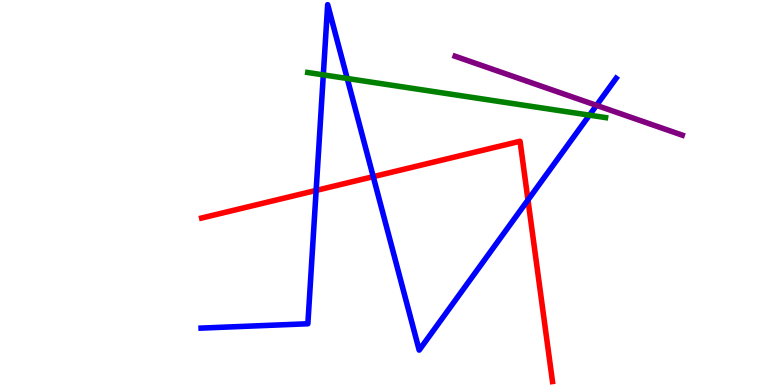[{'lines': ['blue', 'red'], 'intersections': [{'x': 4.08, 'y': 5.05}, {'x': 4.82, 'y': 5.41}, {'x': 6.81, 'y': 4.81}]}, {'lines': ['green', 'red'], 'intersections': []}, {'lines': ['purple', 'red'], 'intersections': []}, {'lines': ['blue', 'green'], 'intersections': [{'x': 4.17, 'y': 8.06}, {'x': 4.48, 'y': 7.96}, {'x': 7.61, 'y': 7.01}]}, {'lines': ['blue', 'purple'], 'intersections': [{'x': 7.7, 'y': 7.26}]}, {'lines': ['green', 'purple'], 'intersections': []}]